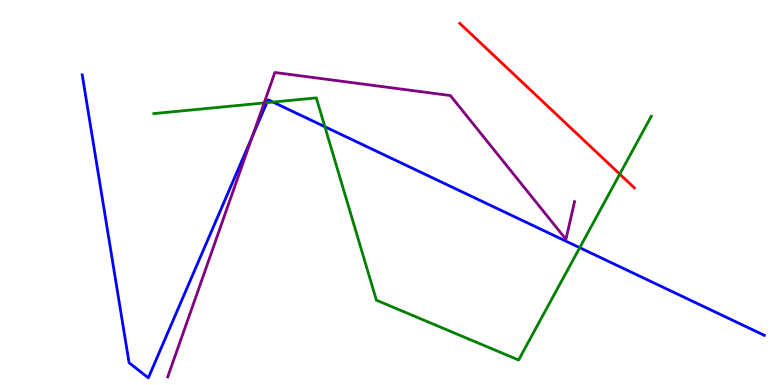[{'lines': ['blue', 'red'], 'intersections': []}, {'lines': ['green', 'red'], 'intersections': [{'x': 8.0, 'y': 5.48}]}, {'lines': ['purple', 'red'], 'intersections': []}, {'lines': ['blue', 'green'], 'intersections': [{'x': 3.44, 'y': 7.33}, {'x': 3.52, 'y': 7.35}, {'x': 4.19, 'y': 6.71}, {'x': 7.48, 'y': 3.57}]}, {'lines': ['blue', 'purple'], 'intersections': [{'x': 3.26, 'y': 6.46}]}, {'lines': ['green', 'purple'], 'intersections': [{'x': 3.41, 'y': 7.33}]}]